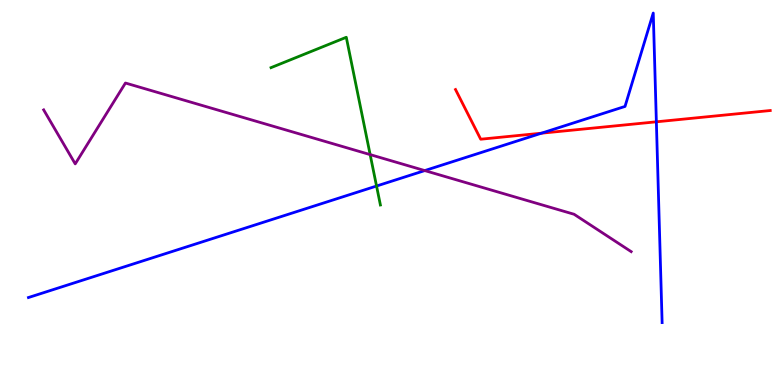[{'lines': ['blue', 'red'], 'intersections': [{'x': 6.99, 'y': 6.54}, {'x': 8.47, 'y': 6.84}]}, {'lines': ['green', 'red'], 'intersections': []}, {'lines': ['purple', 'red'], 'intersections': []}, {'lines': ['blue', 'green'], 'intersections': [{'x': 4.86, 'y': 5.17}]}, {'lines': ['blue', 'purple'], 'intersections': [{'x': 5.48, 'y': 5.57}]}, {'lines': ['green', 'purple'], 'intersections': [{'x': 4.78, 'y': 5.98}]}]